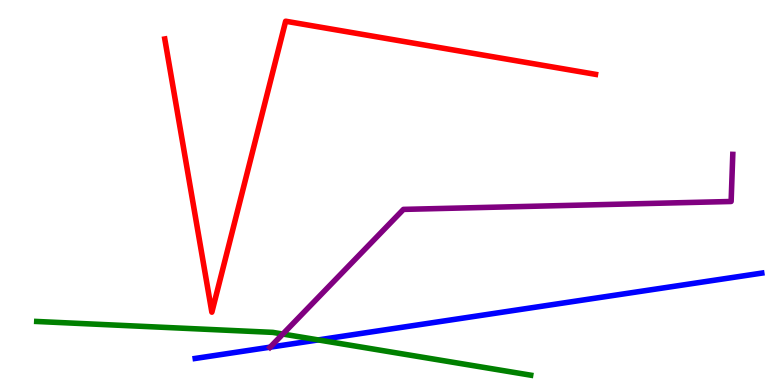[{'lines': ['blue', 'red'], 'intersections': []}, {'lines': ['green', 'red'], 'intersections': []}, {'lines': ['purple', 'red'], 'intersections': []}, {'lines': ['blue', 'green'], 'intersections': [{'x': 4.11, 'y': 1.17}]}, {'lines': ['blue', 'purple'], 'intersections': [{'x': 3.49, 'y': 0.983}]}, {'lines': ['green', 'purple'], 'intersections': [{'x': 3.65, 'y': 1.32}]}]